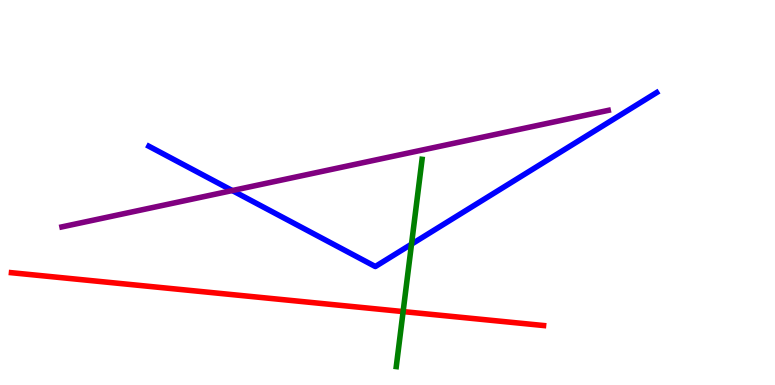[{'lines': ['blue', 'red'], 'intersections': []}, {'lines': ['green', 'red'], 'intersections': [{'x': 5.2, 'y': 1.91}]}, {'lines': ['purple', 'red'], 'intersections': []}, {'lines': ['blue', 'green'], 'intersections': [{'x': 5.31, 'y': 3.66}]}, {'lines': ['blue', 'purple'], 'intersections': [{'x': 3.0, 'y': 5.05}]}, {'lines': ['green', 'purple'], 'intersections': []}]